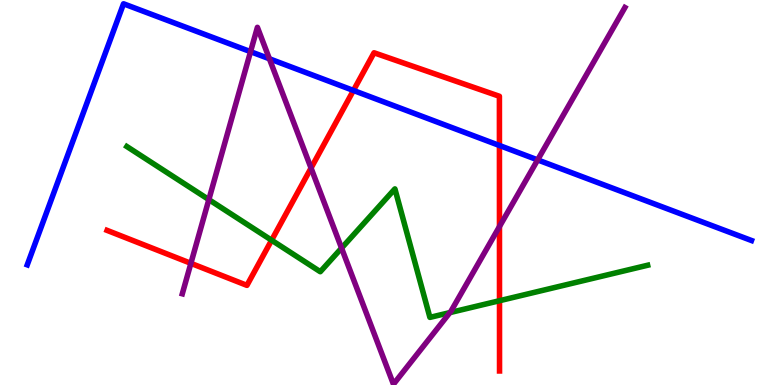[{'lines': ['blue', 'red'], 'intersections': [{'x': 4.56, 'y': 7.65}, {'x': 6.44, 'y': 6.22}]}, {'lines': ['green', 'red'], 'intersections': [{'x': 3.5, 'y': 3.76}, {'x': 6.45, 'y': 2.19}]}, {'lines': ['purple', 'red'], 'intersections': [{'x': 2.46, 'y': 3.16}, {'x': 4.01, 'y': 5.64}, {'x': 6.44, 'y': 4.12}]}, {'lines': ['blue', 'green'], 'intersections': []}, {'lines': ['blue', 'purple'], 'intersections': [{'x': 3.23, 'y': 8.66}, {'x': 3.48, 'y': 8.47}, {'x': 6.94, 'y': 5.85}]}, {'lines': ['green', 'purple'], 'intersections': [{'x': 2.69, 'y': 4.82}, {'x': 4.41, 'y': 3.56}, {'x': 5.8, 'y': 1.88}]}]